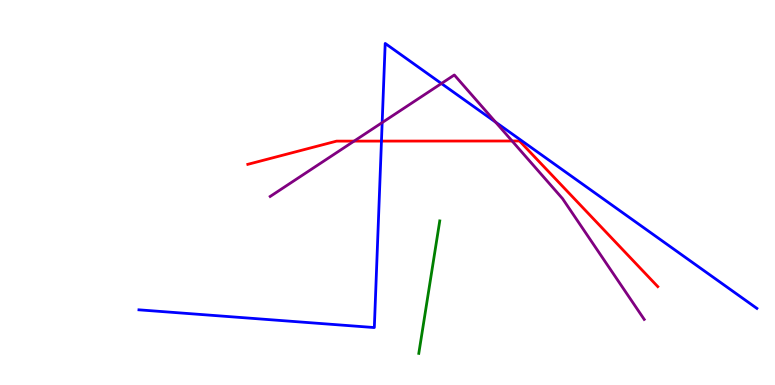[{'lines': ['blue', 'red'], 'intersections': [{'x': 4.92, 'y': 6.34}]}, {'lines': ['green', 'red'], 'intersections': []}, {'lines': ['purple', 'red'], 'intersections': [{'x': 4.57, 'y': 6.33}, {'x': 6.61, 'y': 6.34}]}, {'lines': ['blue', 'green'], 'intersections': []}, {'lines': ['blue', 'purple'], 'intersections': [{'x': 4.93, 'y': 6.82}, {'x': 5.7, 'y': 7.83}, {'x': 6.39, 'y': 6.83}]}, {'lines': ['green', 'purple'], 'intersections': []}]